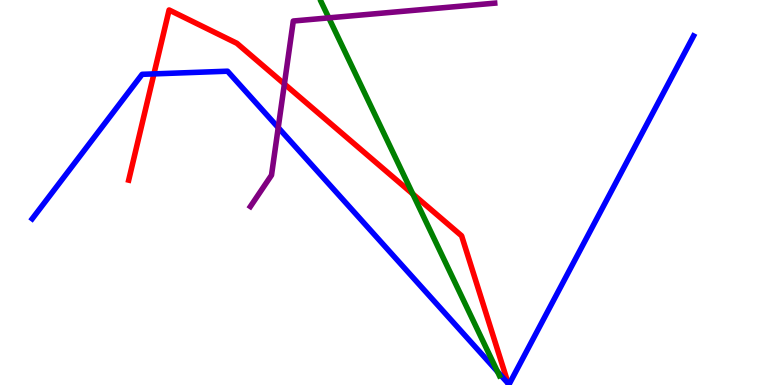[{'lines': ['blue', 'red'], 'intersections': [{'x': 1.99, 'y': 8.08}]}, {'lines': ['green', 'red'], 'intersections': [{'x': 5.33, 'y': 4.96}]}, {'lines': ['purple', 'red'], 'intersections': [{'x': 3.67, 'y': 7.82}]}, {'lines': ['blue', 'green'], 'intersections': [{'x': 6.42, 'y': 0.348}]}, {'lines': ['blue', 'purple'], 'intersections': [{'x': 3.59, 'y': 6.69}]}, {'lines': ['green', 'purple'], 'intersections': [{'x': 4.24, 'y': 9.54}]}]